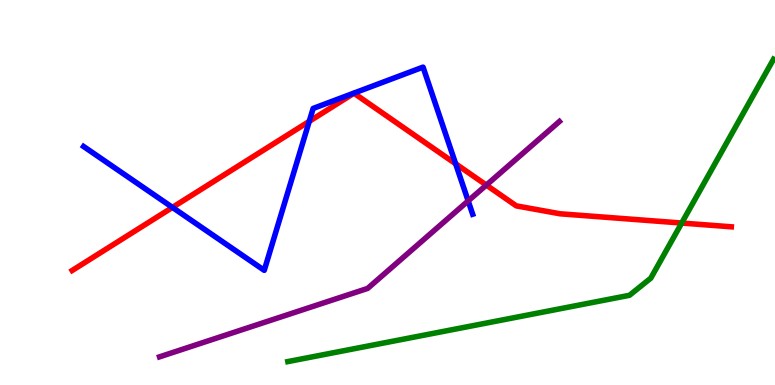[{'lines': ['blue', 'red'], 'intersections': [{'x': 2.23, 'y': 4.61}, {'x': 3.99, 'y': 6.85}, {'x': 5.88, 'y': 5.75}]}, {'lines': ['green', 'red'], 'intersections': [{'x': 8.8, 'y': 4.21}]}, {'lines': ['purple', 'red'], 'intersections': [{'x': 6.28, 'y': 5.19}]}, {'lines': ['blue', 'green'], 'intersections': []}, {'lines': ['blue', 'purple'], 'intersections': [{'x': 6.04, 'y': 4.78}]}, {'lines': ['green', 'purple'], 'intersections': []}]